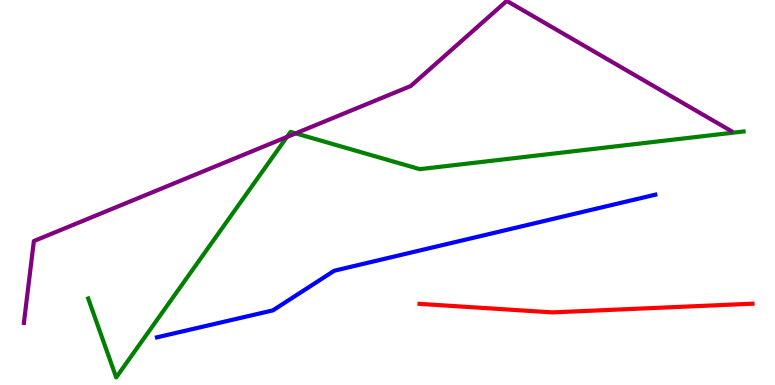[{'lines': ['blue', 'red'], 'intersections': []}, {'lines': ['green', 'red'], 'intersections': []}, {'lines': ['purple', 'red'], 'intersections': []}, {'lines': ['blue', 'green'], 'intersections': []}, {'lines': ['blue', 'purple'], 'intersections': []}, {'lines': ['green', 'purple'], 'intersections': [{'x': 3.7, 'y': 6.44}, {'x': 3.82, 'y': 6.54}]}]